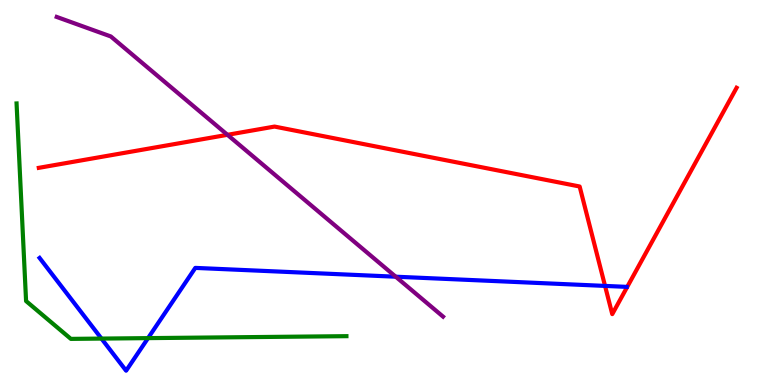[{'lines': ['blue', 'red'], 'intersections': [{'x': 7.81, 'y': 2.57}]}, {'lines': ['green', 'red'], 'intersections': []}, {'lines': ['purple', 'red'], 'intersections': [{'x': 2.94, 'y': 6.5}]}, {'lines': ['blue', 'green'], 'intersections': [{'x': 1.31, 'y': 1.21}, {'x': 1.91, 'y': 1.22}]}, {'lines': ['blue', 'purple'], 'intersections': [{'x': 5.11, 'y': 2.81}]}, {'lines': ['green', 'purple'], 'intersections': []}]